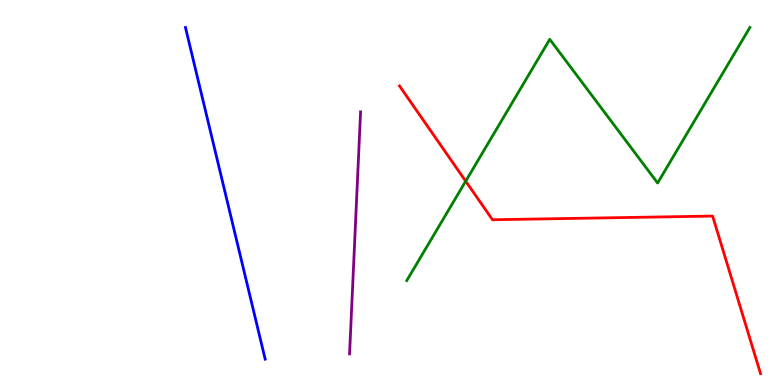[{'lines': ['blue', 'red'], 'intersections': []}, {'lines': ['green', 'red'], 'intersections': [{'x': 6.01, 'y': 5.29}]}, {'lines': ['purple', 'red'], 'intersections': []}, {'lines': ['blue', 'green'], 'intersections': []}, {'lines': ['blue', 'purple'], 'intersections': []}, {'lines': ['green', 'purple'], 'intersections': []}]